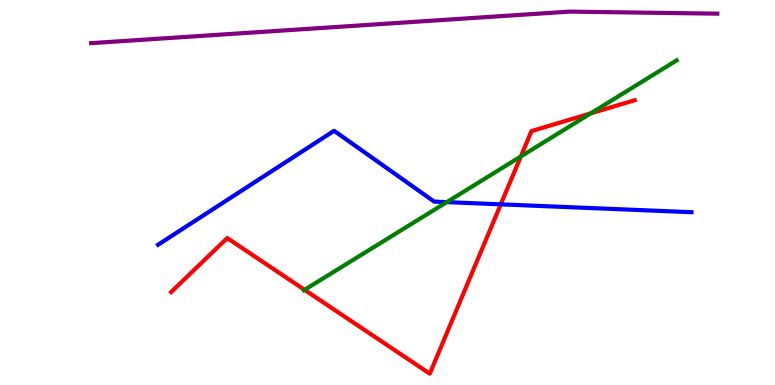[{'lines': ['blue', 'red'], 'intersections': [{'x': 6.46, 'y': 4.69}]}, {'lines': ['green', 'red'], 'intersections': [{'x': 3.93, 'y': 2.47}, {'x': 6.72, 'y': 5.94}, {'x': 7.62, 'y': 7.06}]}, {'lines': ['purple', 'red'], 'intersections': []}, {'lines': ['blue', 'green'], 'intersections': [{'x': 5.77, 'y': 4.75}]}, {'lines': ['blue', 'purple'], 'intersections': []}, {'lines': ['green', 'purple'], 'intersections': []}]